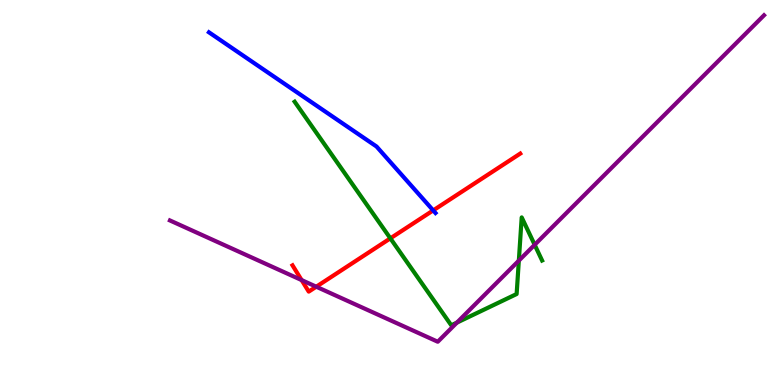[{'lines': ['blue', 'red'], 'intersections': [{'x': 5.59, 'y': 4.54}]}, {'lines': ['green', 'red'], 'intersections': [{'x': 5.04, 'y': 3.81}]}, {'lines': ['purple', 'red'], 'intersections': [{'x': 3.89, 'y': 2.73}, {'x': 4.08, 'y': 2.55}]}, {'lines': ['blue', 'green'], 'intersections': []}, {'lines': ['blue', 'purple'], 'intersections': []}, {'lines': ['green', 'purple'], 'intersections': [{'x': 5.9, 'y': 1.62}, {'x': 6.69, 'y': 3.23}, {'x': 6.9, 'y': 3.64}]}]